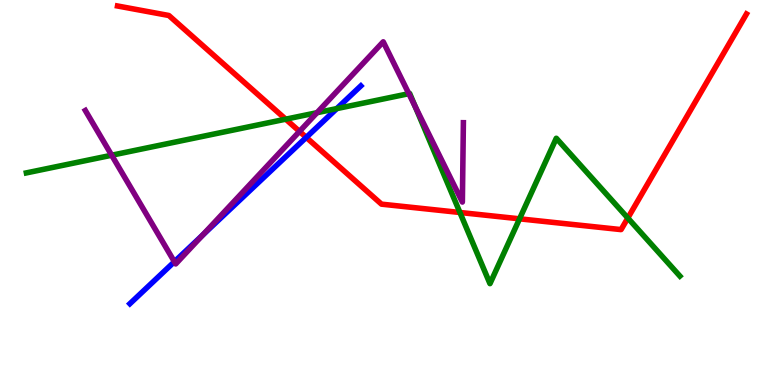[{'lines': ['blue', 'red'], 'intersections': [{'x': 3.95, 'y': 6.43}]}, {'lines': ['green', 'red'], 'intersections': [{'x': 3.69, 'y': 6.9}, {'x': 5.93, 'y': 4.48}, {'x': 6.7, 'y': 4.32}, {'x': 8.1, 'y': 4.34}]}, {'lines': ['purple', 'red'], 'intersections': [{'x': 3.86, 'y': 6.59}]}, {'lines': ['blue', 'green'], 'intersections': [{'x': 4.35, 'y': 7.18}]}, {'lines': ['blue', 'purple'], 'intersections': [{'x': 2.25, 'y': 3.2}, {'x': 2.61, 'y': 3.89}]}, {'lines': ['green', 'purple'], 'intersections': [{'x': 1.44, 'y': 5.97}, {'x': 4.09, 'y': 7.07}, {'x': 5.28, 'y': 7.57}, {'x': 5.36, 'y': 7.23}]}]